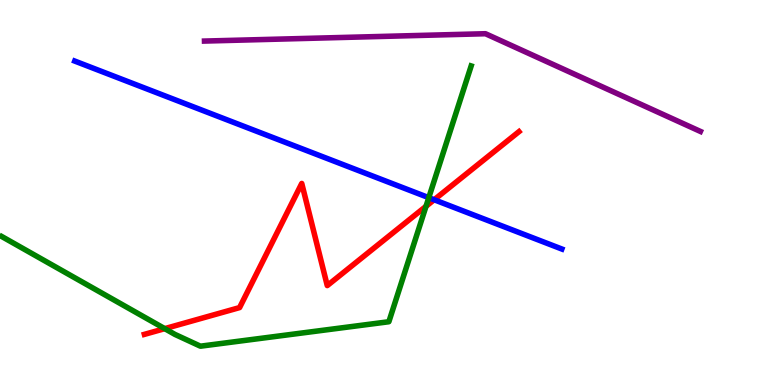[{'lines': ['blue', 'red'], 'intersections': [{'x': 5.6, 'y': 4.81}]}, {'lines': ['green', 'red'], 'intersections': [{'x': 2.13, 'y': 1.46}, {'x': 5.5, 'y': 4.64}]}, {'lines': ['purple', 'red'], 'intersections': []}, {'lines': ['blue', 'green'], 'intersections': [{'x': 5.53, 'y': 4.87}]}, {'lines': ['blue', 'purple'], 'intersections': []}, {'lines': ['green', 'purple'], 'intersections': []}]